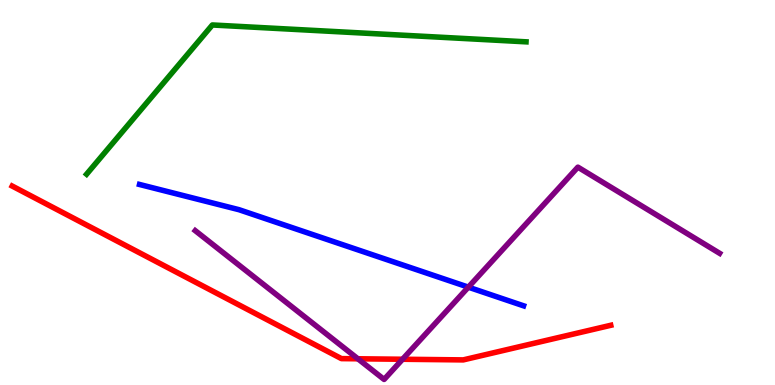[{'lines': ['blue', 'red'], 'intersections': []}, {'lines': ['green', 'red'], 'intersections': []}, {'lines': ['purple', 'red'], 'intersections': [{'x': 4.62, 'y': 0.681}, {'x': 5.19, 'y': 0.669}]}, {'lines': ['blue', 'green'], 'intersections': []}, {'lines': ['blue', 'purple'], 'intersections': [{'x': 6.04, 'y': 2.54}]}, {'lines': ['green', 'purple'], 'intersections': []}]